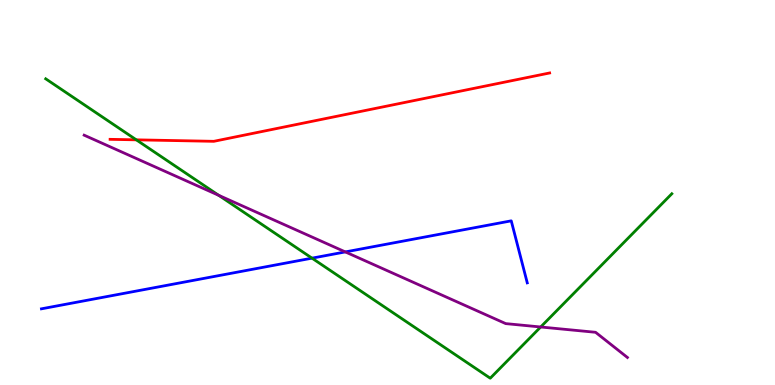[{'lines': ['blue', 'red'], 'intersections': []}, {'lines': ['green', 'red'], 'intersections': [{'x': 1.76, 'y': 6.37}]}, {'lines': ['purple', 'red'], 'intersections': []}, {'lines': ['blue', 'green'], 'intersections': [{'x': 4.03, 'y': 3.29}]}, {'lines': ['blue', 'purple'], 'intersections': [{'x': 4.46, 'y': 3.46}]}, {'lines': ['green', 'purple'], 'intersections': [{'x': 2.82, 'y': 4.93}, {'x': 6.98, 'y': 1.51}]}]